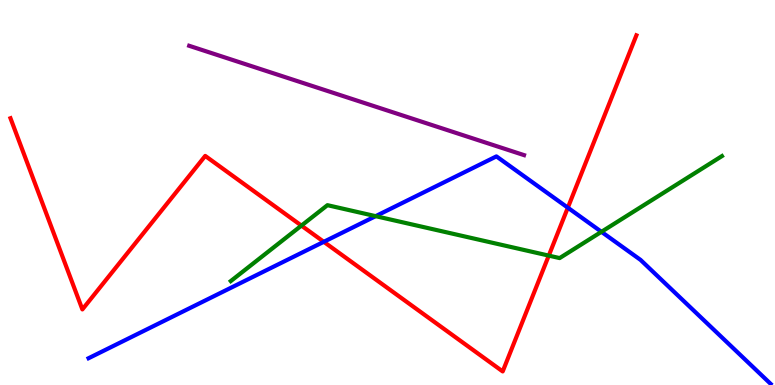[{'lines': ['blue', 'red'], 'intersections': [{'x': 4.18, 'y': 3.72}, {'x': 7.33, 'y': 4.61}]}, {'lines': ['green', 'red'], 'intersections': [{'x': 3.89, 'y': 4.14}, {'x': 7.08, 'y': 3.36}]}, {'lines': ['purple', 'red'], 'intersections': []}, {'lines': ['blue', 'green'], 'intersections': [{'x': 4.85, 'y': 4.39}, {'x': 7.76, 'y': 3.98}]}, {'lines': ['blue', 'purple'], 'intersections': []}, {'lines': ['green', 'purple'], 'intersections': []}]